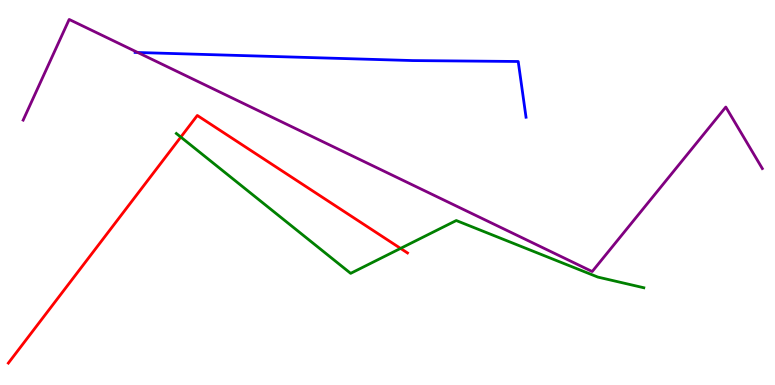[{'lines': ['blue', 'red'], 'intersections': []}, {'lines': ['green', 'red'], 'intersections': [{'x': 2.33, 'y': 6.44}, {'x': 5.17, 'y': 3.55}]}, {'lines': ['purple', 'red'], 'intersections': []}, {'lines': ['blue', 'green'], 'intersections': []}, {'lines': ['blue', 'purple'], 'intersections': [{'x': 1.78, 'y': 8.64}]}, {'lines': ['green', 'purple'], 'intersections': []}]